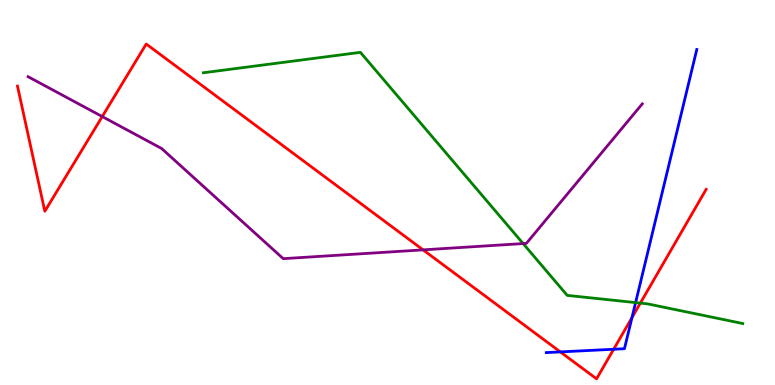[{'lines': ['blue', 'red'], 'intersections': [{'x': 7.23, 'y': 0.86}, {'x': 7.92, 'y': 0.929}, {'x': 8.15, 'y': 1.75}]}, {'lines': ['green', 'red'], 'intersections': [{'x': 8.26, 'y': 2.13}]}, {'lines': ['purple', 'red'], 'intersections': [{'x': 1.32, 'y': 6.97}, {'x': 5.46, 'y': 3.51}]}, {'lines': ['blue', 'green'], 'intersections': [{'x': 8.2, 'y': 2.14}]}, {'lines': ['blue', 'purple'], 'intersections': []}, {'lines': ['green', 'purple'], 'intersections': [{'x': 6.75, 'y': 3.67}]}]